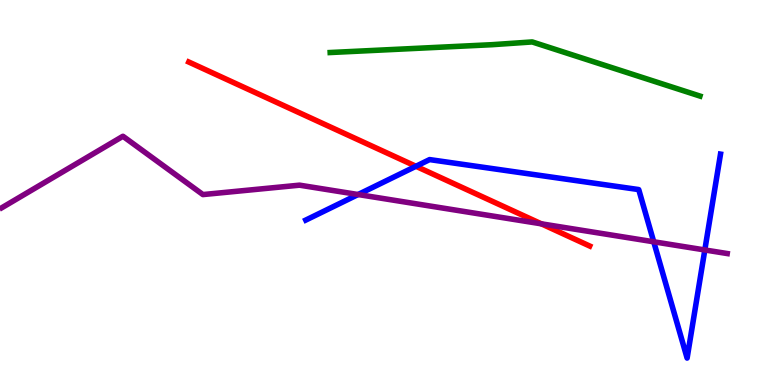[{'lines': ['blue', 'red'], 'intersections': [{'x': 5.37, 'y': 5.68}]}, {'lines': ['green', 'red'], 'intersections': []}, {'lines': ['purple', 'red'], 'intersections': [{'x': 6.98, 'y': 4.19}]}, {'lines': ['blue', 'green'], 'intersections': []}, {'lines': ['blue', 'purple'], 'intersections': [{'x': 4.62, 'y': 4.95}, {'x': 8.44, 'y': 3.72}, {'x': 9.09, 'y': 3.51}]}, {'lines': ['green', 'purple'], 'intersections': []}]